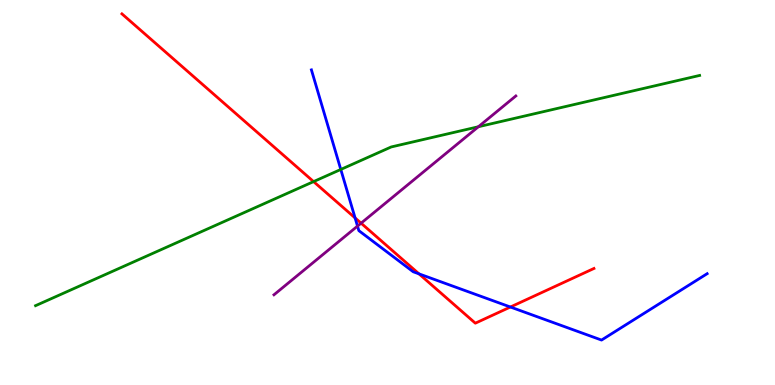[{'lines': ['blue', 'red'], 'intersections': [{'x': 4.58, 'y': 4.34}, {'x': 5.41, 'y': 2.89}, {'x': 6.59, 'y': 2.03}]}, {'lines': ['green', 'red'], 'intersections': [{'x': 4.05, 'y': 5.28}]}, {'lines': ['purple', 'red'], 'intersections': [{'x': 4.66, 'y': 4.2}]}, {'lines': ['blue', 'green'], 'intersections': [{'x': 4.4, 'y': 5.6}]}, {'lines': ['blue', 'purple'], 'intersections': [{'x': 4.61, 'y': 4.13}]}, {'lines': ['green', 'purple'], 'intersections': [{'x': 6.17, 'y': 6.71}]}]